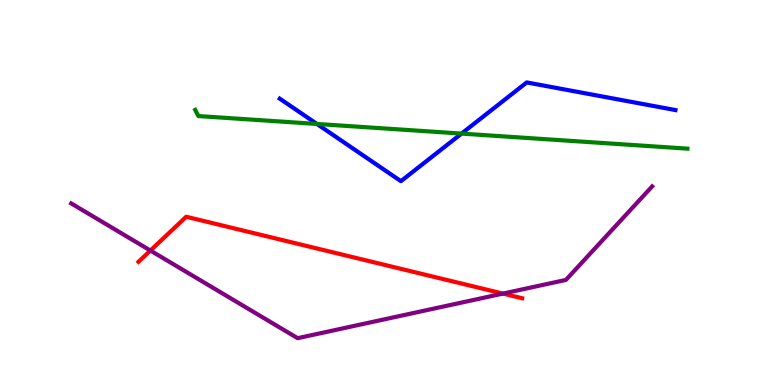[{'lines': ['blue', 'red'], 'intersections': []}, {'lines': ['green', 'red'], 'intersections': []}, {'lines': ['purple', 'red'], 'intersections': [{'x': 1.94, 'y': 3.49}, {'x': 6.49, 'y': 2.37}]}, {'lines': ['blue', 'green'], 'intersections': [{'x': 4.09, 'y': 6.78}, {'x': 5.96, 'y': 6.53}]}, {'lines': ['blue', 'purple'], 'intersections': []}, {'lines': ['green', 'purple'], 'intersections': []}]